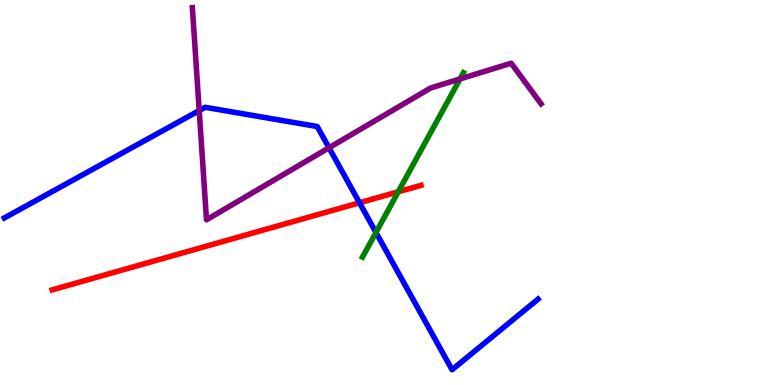[{'lines': ['blue', 'red'], 'intersections': [{'x': 4.64, 'y': 4.73}]}, {'lines': ['green', 'red'], 'intersections': [{'x': 5.14, 'y': 5.02}]}, {'lines': ['purple', 'red'], 'intersections': []}, {'lines': ['blue', 'green'], 'intersections': [{'x': 4.85, 'y': 3.96}]}, {'lines': ['blue', 'purple'], 'intersections': [{'x': 2.57, 'y': 7.13}, {'x': 4.25, 'y': 6.16}]}, {'lines': ['green', 'purple'], 'intersections': [{'x': 5.94, 'y': 7.95}]}]